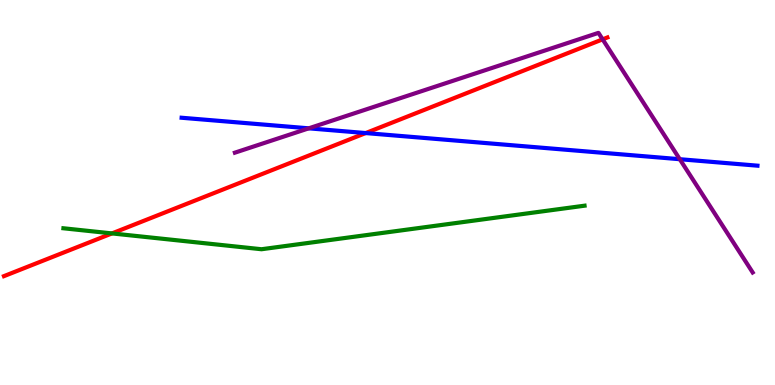[{'lines': ['blue', 'red'], 'intersections': [{'x': 4.72, 'y': 6.54}]}, {'lines': ['green', 'red'], 'intersections': [{'x': 1.44, 'y': 3.94}]}, {'lines': ['purple', 'red'], 'intersections': [{'x': 7.78, 'y': 8.98}]}, {'lines': ['blue', 'green'], 'intersections': []}, {'lines': ['blue', 'purple'], 'intersections': [{'x': 3.98, 'y': 6.67}, {'x': 8.77, 'y': 5.86}]}, {'lines': ['green', 'purple'], 'intersections': []}]